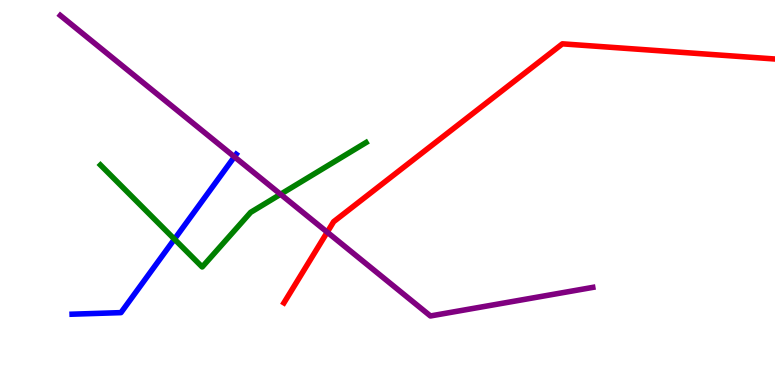[{'lines': ['blue', 'red'], 'intersections': []}, {'lines': ['green', 'red'], 'intersections': []}, {'lines': ['purple', 'red'], 'intersections': [{'x': 4.22, 'y': 3.97}]}, {'lines': ['blue', 'green'], 'intersections': [{'x': 2.25, 'y': 3.79}]}, {'lines': ['blue', 'purple'], 'intersections': [{'x': 3.02, 'y': 5.93}]}, {'lines': ['green', 'purple'], 'intersections': [{'x': 3.62, 'y': 4.95}]}]